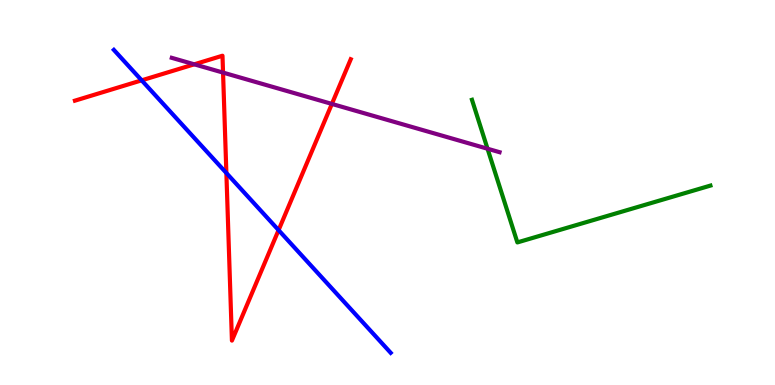[{'lines': ['blue', 'red'], 'intersections': [{'x': 1.83, 'y': 7.91}, {'x': 2.92, 'y': 5.51}, {'x': 3.59, 'y': 4.02}]}, {'lines': ['green', 'red'], 'intersections': []}, {'lines': ['purple', 'red'], 'intersections': [{'x': 2.51, 'y': 8.33}, {'x': 2.88, 'y': 8.11}, {'x': 4.28, 'y': 7.3}]}, {'lines': ['blue', 'green'], 'intersections': []}, {'lines': ['blue', 'purple'], 'intersections': []}, {'lines': ['green', 'purple'], 'intersections': [{'x': 6.29, 'y': 6.14}]}]